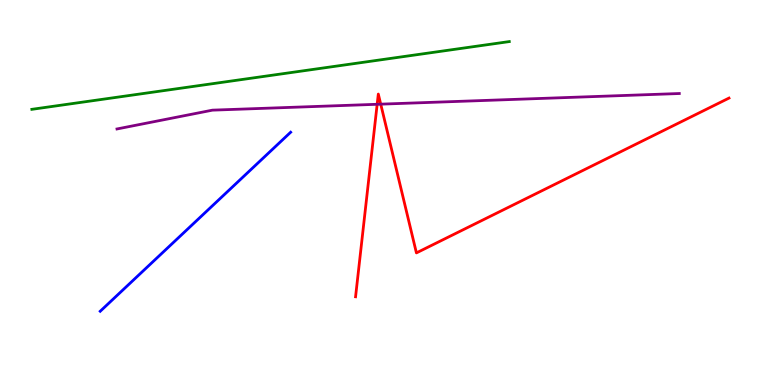[{'lines': ['blue', 'red'], 'intersections': []}, {'lines': ['green', 'red'], 'intersections': []}, {'lines': ['purple', 'red'], 'intersections': [{'x': 4.87, 'y': 7.29}, {'x': 4.91, 'y': 7.29}]}, {'lines': ['blue', 'green'], 'intersections': []}, {'lines': ['blue', 'purple'], 'intersections': []}, {'lines': ['green', 'purple'], 'intersections': []}]